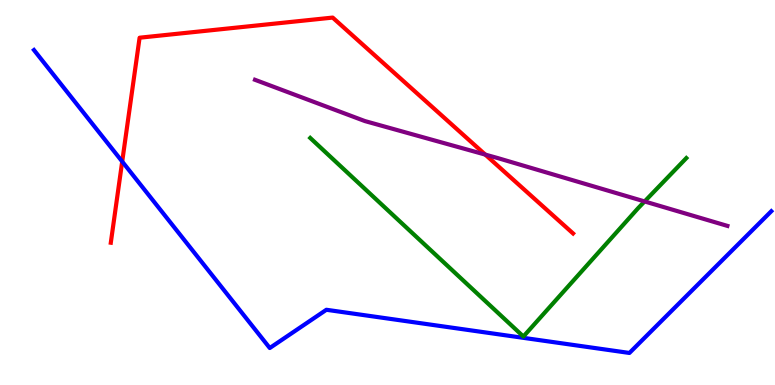[{'lines': ['blue', 'red'], 'intersections': [{'x': 1.58, 'y': 5.8}]}, {'lines': ['green', 'red'], 'intersections': []}, {'lines': ['purple', 'red'], 'intersections': [{'x': 6.26, 'y': 5.98}]}, {'lines': ['blue', 'green'], 'intersections': []}, {'lines': ['blue', 'purple'], 'intersections': []}, {'lines': ['green', 'purple'], 'intersections': [{'x': 8.32, 'y': 4.77}]}]